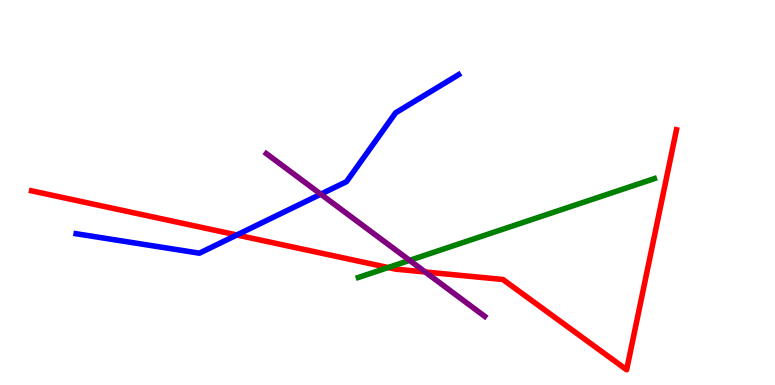[{'lines': ['blue', 'red'], 'intersections': [{'x': 3.06, 'y': 3.9}]}, {'lines': ['green', 'red'], 'intersections': [{'x': 5.01, 'y': 3.05}]}, {'lines': ['purple', 'red'], 'intersections': [{'x': 5.49, 'y': 2.94}]}, {'lines': ['blue', 'green'], 'intersections': []}, {'lines': ['blue', 'purple'], 'intersections': [{'x': 4.14, 'y': 4.96}]}, {'lines': ['green', 'purple'], 'intersections': [{'x': 5.29, 'y': 3.24}]}]